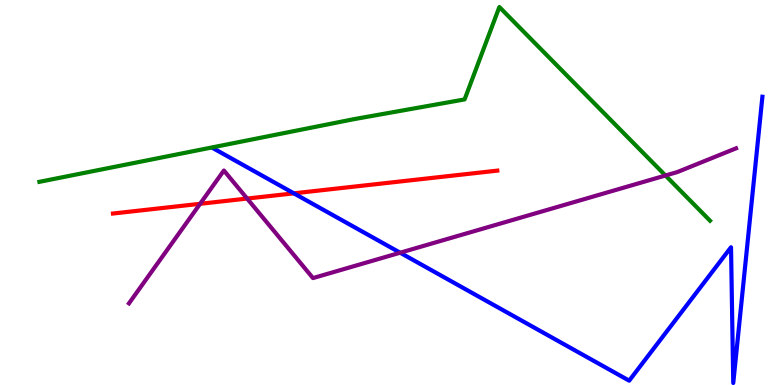[{'lines': ['blue', 'red'], 'intersections': [{'x': 3.79, 'y': 4.98}]}, {'lines': ['green', 'red'], 'intersections': []}, {'lines': ['purple', 'red'], 'intersections': [{'x': 2.58, 'y': 4.71}, {'x': 3.19, 'y': 4.84}]}, {'lines': ['blue', 'green'], 'intersections': []}, {'lines': ['blue', 'purple'], 'intersections': [{'x': 5.16, 'y': 3.44}]}, {'lines': ['green', 'purple'], 'intersections': [{'x': 8.59, 'y': 5.44}]}]